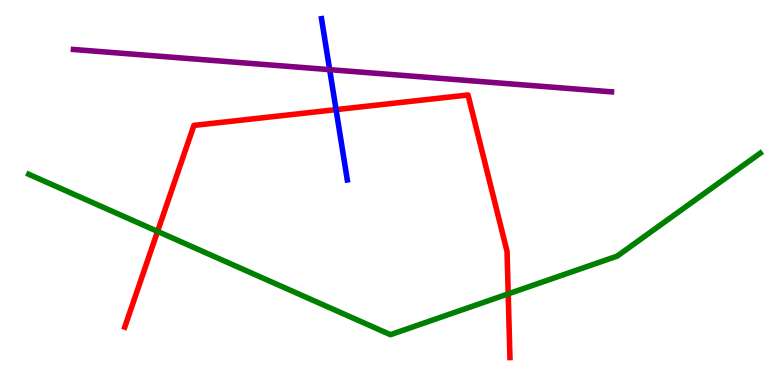[{'lines': ['blue', 'red'], 'intersections': [{'x': 4.34, 'y': 7.15}]}, {'lines': ['green', 'red'], 'intersections': [{'x': 2.03, 'y': 3.99}, {'x': 6.56, 'y': 2.37}]}, {'lines': ['purple', 'red'], 'intersections': []}, {'lines': ['blue', 'green'], 'intersections': []}, {'lines': ['blue', 'purple'], 'intersections': [{'x': 4.25, 'y': 8.19}]}, {'lines': ['green', 'purple'], 'intersections': []}]